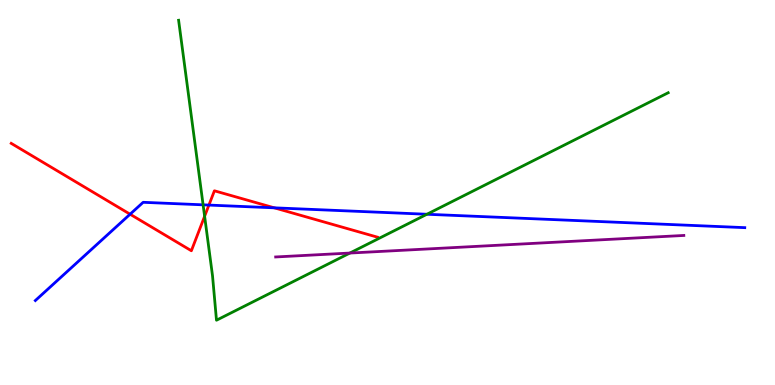[{'lines': ['blue', 'red'], 'intersections': [{'x': 1.68, 'y': 4.44}, {'x': 2.7, 'y': 4.67}, {'x': 3.54, 'y': 4.6}]}, {'lines': ['green', 'red'], 'intersections': [{'x': 2.64, 'y': 4.38}]}, {'lines': ['purple', 'red'], 'intersections': []}, {'lines': ['blue', 'green'], 'intersections': [{'x': 2.62, 'y': 4.68}, {'x': 5.51, 'y': 4.43}]}, {'lines': ['blue', 'purple'], 'intersections': []}, {'lines': ['green', 'purple'], 'intersections': [{'x': 4.51, 'y': 3.43}]}]